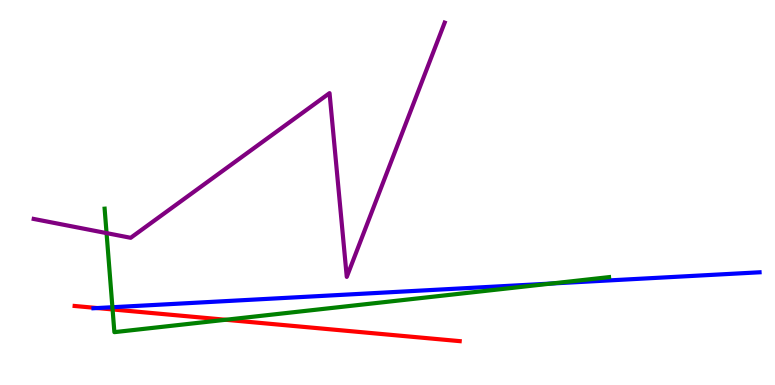[{'lines': ['blue', 'red'], 'intersections': [{'x': 1.26, 'y': 2.0}]}, {'lines': ['green', 'red'], 'intersections': [{'x': 1.45, 'y': 1.96}, {'x': 2.91, 'y': 1.69}]}, {'lines': ['purple', 'red'], 'intersections': []}, {'lines': ['blue', 'green'], 'intersections': [{'x': 1.45, 'y': 2.02}, {'x': 7.12, 'y': 2.64}]}, {'lines': ['blue', 'purple'], 'intersections': []}, {'lines': ['green', 'purple'], 'intersections': [{'x': 1.37, 'y': 3.95}]}]